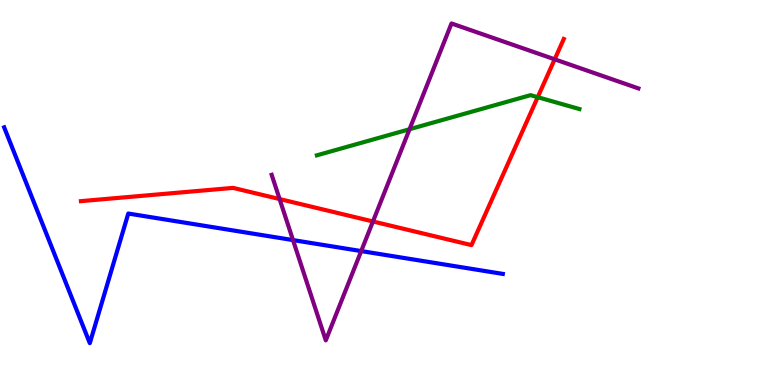[{'lines': ['blue', 'red'], 'intersections': []}, {'lines': ['green', 'red'], 'intersections': [{'x': 6.94, 'y': 7.48}]}, {'lines': ['purple', 'red'], 'intersections': [{'x': 3.61, 'y': 4.83}, {'x': 4.81, 'y': 4.25}, {'x': 7.16, 'y': 8.46}]}, {'lines': ['blue', 'green'], 'intersections': []}, {'lines': ['blue', 'purple'], 'intersections': [{'x': 3.78, 'y': 3.76}, {'x': 4.66, 'y': 3.48}]}, {'lines': ['green', 'purple'], 'intersections': [{'x': 5.28, 'y': 6.64}]}]